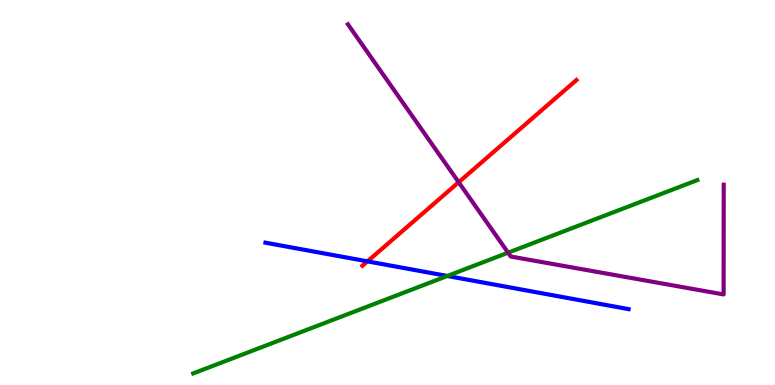[{'lines': ['blue', 'red'], 'intersections': [{'x': 4.74, 'y': 3.21}]}, {'lines': ['green', 'red'], 'intersections': []}, {'lines': ['purple', 'red'], 'intersections': [{'x': 5.92, 'y': 5.27}]}, {'lines': ['blue', 'green'], 'intersections': [{'x': 5.77, 'y': 2.83}]}, {'lines': ['blue', 'purple'], 'intersections': []}, {'lines': ['green', 'purple'], 'intersections': [{'x': 6.56, 'y': 3.44}]}]